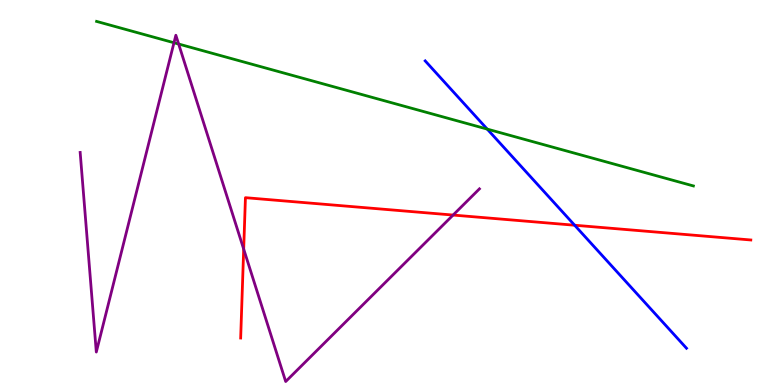[{'lines': ['blue', 'red'], 'intersections': [{'x': 7.41, 'y': 4.15}]}, {'lines': ['green', 'red'], 'intersections': []}, {'lines': ['purple', 'red'], 'intersections': [{'x': 3.14, 'y': 3.53}, {'x': 5.85, 'y': 4.41}]}, {'lines': ['blue', 'green'], 'intersections': [{'x': 6.29, 'y': 6.65}]}, {'lines': ['blue', 'purple'], 'intersections': []}, {'lines': ['green', 'purple'], 'intersections': [{'x': 2.24, 'y': 8.89}, {'x': 2.31, 'y': 8.86}]}]